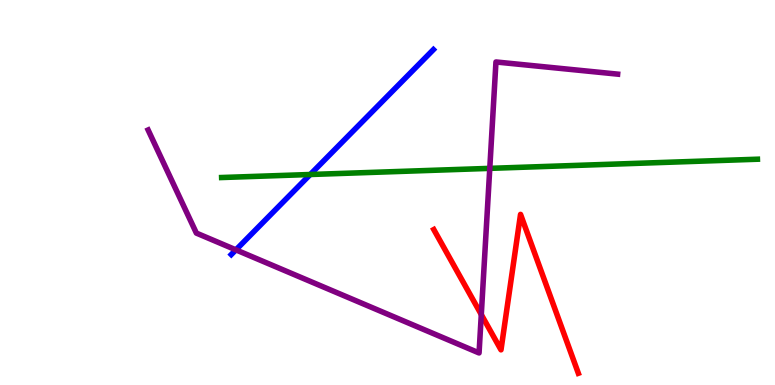[{'lines': ['blue', 'red'], 'intersections': []}, {'lines': ['green', 'red'], 'intersections': []}, {'lines': ['purple', 'red'], 'intersections': [{'x': 6.21, 'y': 1.83}]}, {'lines': ['blue', 'green'], 'intersections': [{'x': 4.0, 'y': 5.47}]}, {'lines': ['blue', 'purple'], 'intersections': [{'x': 3.04, 'y': 3.51}]}, {'lines': ['green', 'purple'], 'intersections': [{'x': 6.32, 'y': 5.63}]}]